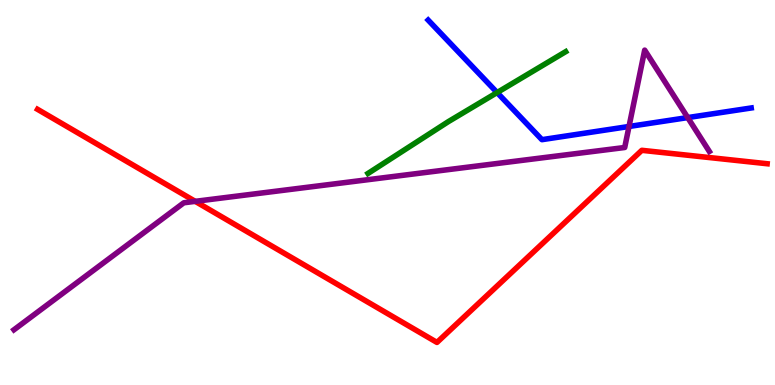[{'lines': ['blue', 'red'], 'intersections': []}, {'lines': ['green', 'red'], 'intersections': []}, {'lines': ['purple', 'red'], 'intersections': [{'x': 2.52, 'y': 4.77}]}, {'lines': ['blue', 'green'], 'intersections': [{'x': 6.41, 'y': 7.6}]}, {'lines': ['blue', 'purple'], 'intersections': [{'x': 8.12, 'y': 6.71}, {'x': 8.87, 'y': 6.95}]}, {'lines': ['green', 'purple'], 'intersections': []}]